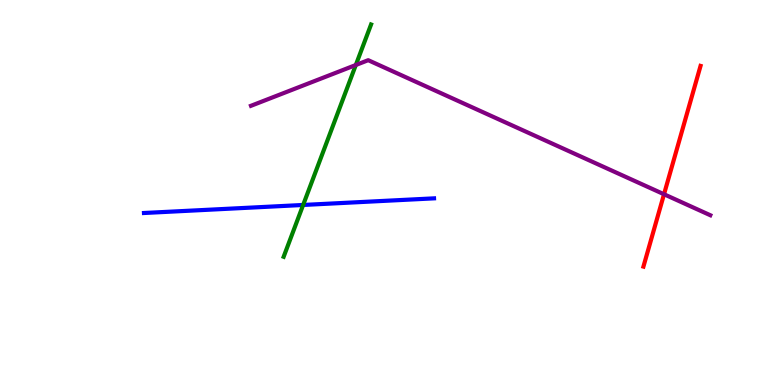[{'lines': ['blue', 'red'], 'intersections': []}, {'lines': ['green', 'red'], 'intersections': []}, {'lines': ['purple', 'red'], 'intersections': [{'x': 8.57, 'y': 4.95}]}, {'lines': ['blue', 'green'], 'intersections': [{'x': 3.91, 'y': 4.68}]}, {'lines': ['blue', 'purple'], 'intersections': []}, {'lines': ['green', 'purple'], 'intersections': [{'x': 4.59, 'y': 8.31}]}]